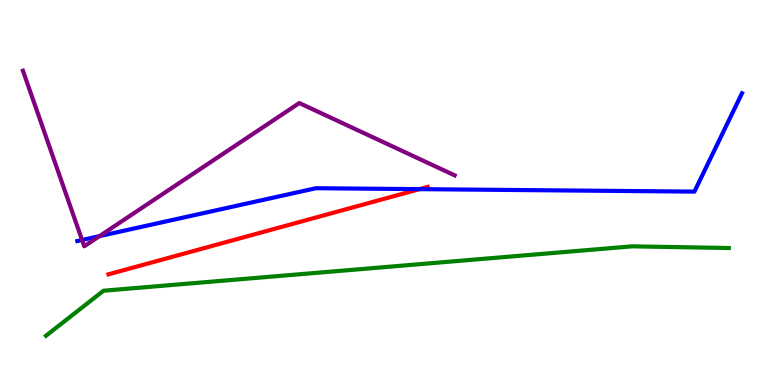[{'lines': ['blue', 'red'], 'intersections': [{'x': 5.41, 'y': 5.09}]}, {'lines': ['green', 'red'], 'intersections': []}, {'lines': ['purple', 'red'], 'intersections': []}, {'lines': ['blue', 'green'], 'intersections': []}, {'lines': ['blue', 'purple'], 'intersections': [{'x': 1.06, 'y': 3.77}, {'x': 1.28, 'y': 3.87}]}, {'lines': ['green', 'purple'], 'intersections': []}]